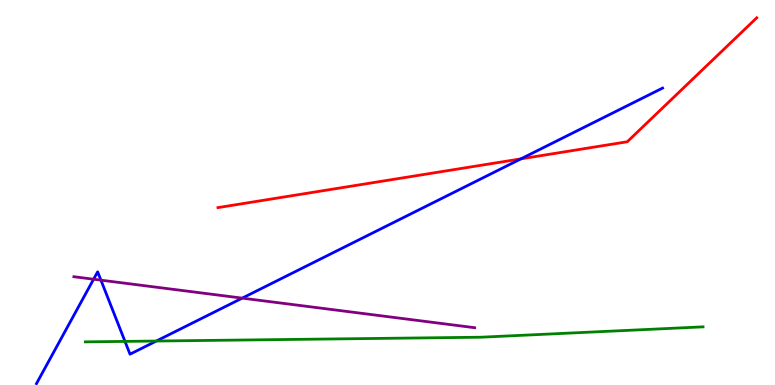[{'lines': ['blue', 'red'], 'intersections': [{'x': 6.72, 'y': 5.87}]}, {'lines': ['green', 'red'], 'intersections': []}, {'lines': ['purple', 'red'], 'intersections': []}, {'lines': ['blue', 'green'], 'intersections': [{'x': 1.61, 'y': 1.13}, {'x': 2.02, 'y': 1.14}]}, {'lines': ['blue', 'purple'], 'intersections': [{'x': 1.21, 'y': 2.75}, {'x': 1.3, 'y': 2.72}, {'x': 3.13, 'y': 2.26}]}, {'lines': ['green', 'purple'], 'intersections': []}]